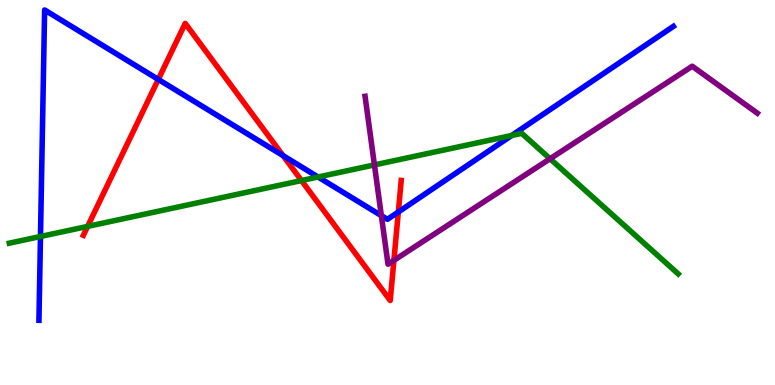[{'lines': ['blue', 'red'], 'intersections': [{'x': 2.04, 'y': 7.94}, {'x': 3.65, 'y': 5.96}, {'x': 5.14, 'y': 4.49}]}, {'lines': ['green', 'red'], 'intersections': [{'x': 1.13, 'y': 4.12}, {'x': 3.89, 'y': 5.31}]}, {'lines': ['purple', 'red'], 'intersections': [{'x': 5.08, 'y': 3.24}]}, {'lines': ['blue', 'green'], 'intersections': [{'x': 0.522, 'y': 3.86}, {'x': 4.1, 'y': 5.4}, {'x': 6.6, 'y': 6.48}]}, {'lines': ['blue', 'purple'], 'intersections': [{'x': 4.92, 'y': 4.4}]}, {'lines': ['green', 'purple'], 'intersections': [{'x': 4.83, 'y': 5.72}, {'x': 7.1, 'y': 5.88}]}]